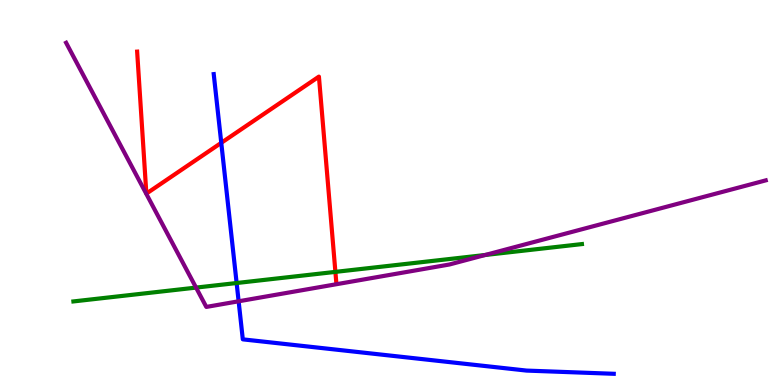[{'lines': ['blue', 'red'], 'intersections': [{'x': 2.86, 'y': 6.29}]}, {'lines': ['green', 'red'], 'intersections': [{'x': 4.33, 'y': 2.94}]}, {'lines': ['purple', 'red'], 'intersections': []}, {'lines': ['blue', 'green'], 'intersections': [{'x': 3.05, 'y': 2.65}]}, {'lines': ['blue', 'purple'], 'intersections': [{'x': 3.08, 'y': 2.17}]}, {'lines': ['green', 'purple'], 'intersections': [{'x': 2.53, 'y': 2.53}, {'x': 6.26, 'y': 3.38}]}]